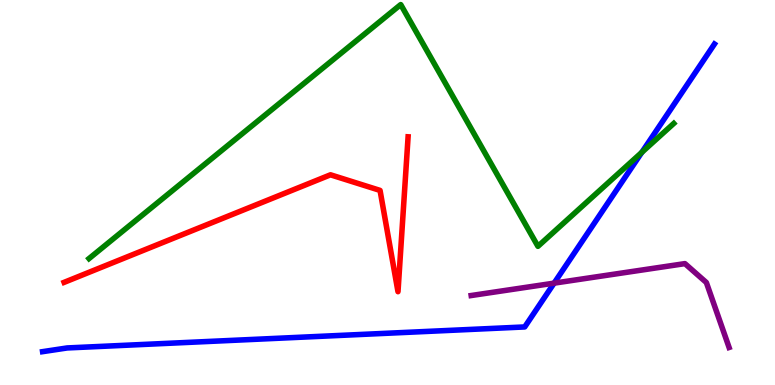[{'lines': ['blue', 'red'], 'intersections': []}, {'lines': ['green', 'red'], 'intersections': []}, {'lines': ['purple', 'red'], 'intersections': []}, {'lines': ['blue', 'green'], 'intersections': [{'x': 8.28, 'y': 6.04}]}, {'lines': ['blue', 'purple'], 'intersections': [{'x': 7.15, 'y': 2.65}]}, {'lines': ['green', 'purple'], 'intersections': []}]